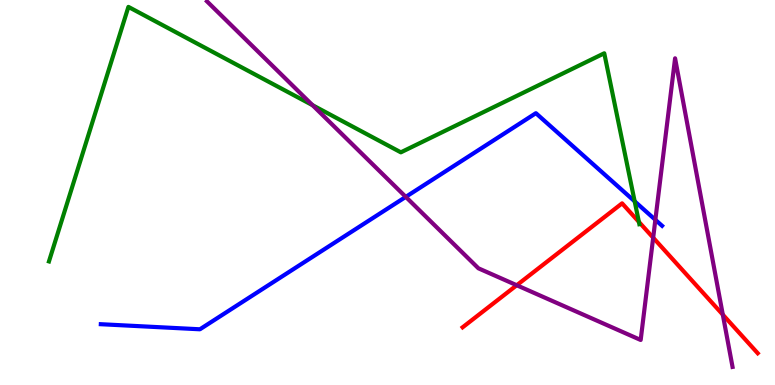[{'lines': ['blue', 'red'], 'intersections': []}, {'lines': ['green', 'red'], 'intersections': [{'x': 8.24, 'y': 4.24}]}, {'lines': ['purple', 'red'], 'intersections': [{'x': 6.67, 'y': 2.59}, {'x': 8.43, 'y': 3.83}, {'x': 9.33, 'y': 1.83}]}, {'lines': ['blue', 'green'], 'intersections': [{'x': 8.19, 'y': 4.77}]}, {'lines': ['blue', 'purple'], 'intersections': [{'x': 5.24, 'y': 4.89}, {'x': 8.46, 'y': 4.29}]}, {'lines': ['green', 'purple'], 'intersections': [{'x': 4.03, 'y': 7.27}]}]